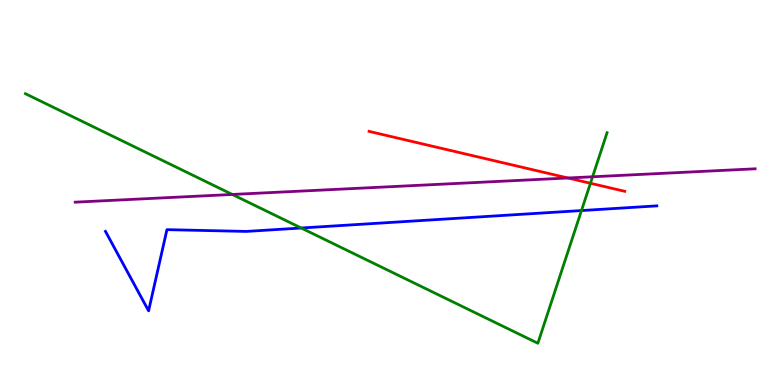[{'lines': ['blue', 'red'], 'intersections': []}, {'lines': ['green', 'red'], 'intersections': [{'x': 7.62, 'y': 5.24}]}, {'lines': ['purple', 'red'], 'intersections': [{'x': 7.33, 'y': 5.38}]}, {'lines': ['blue', 'green'], 'intersections': [{'x': 3.89, 'y': 4.08}, {'x': 7.5, 'y': 4.53}]}, {'lines': ['blue', 'purple'], 'intersections': []}, {'lines': ['green', 'purple'], 'intersections': [{'x': 3.0, 'y': 4.95}, {'x': 7.65, 'y': 5.41}]}]